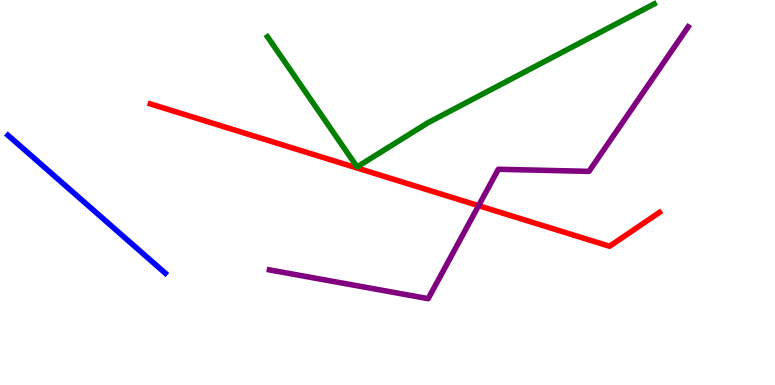[{'lines': ['blue', 'red'], 'intersections': []}, {'lines': ['green', 'red'], 'intersections': []}, {'lines': ['purple', 'red'], 'intersections': [{'x': 6.18, 'y': 4.66}]}, {'lines': ['blue', 'green'], 'intersections': []}, {'lines': ['blue', 'purple'], 'intersections': []}, {'lines': ['green', 'purple'], 'intersections': []}]